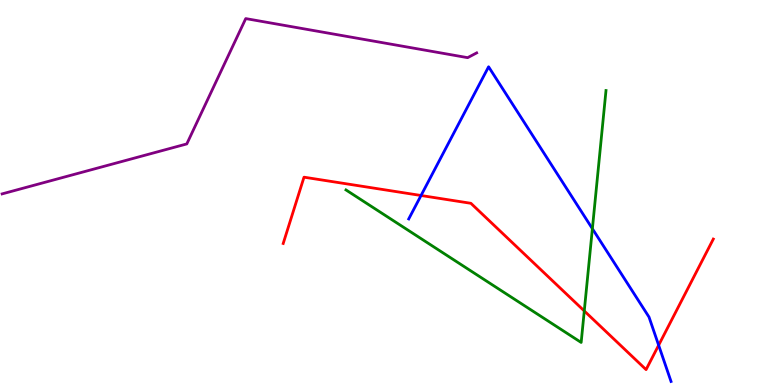[{'lines': ['blue', 'red'], 'intersections': [{'x': 5.43, 'y': 4.92}, {'x': 8.5, 'y': 1.03}]}, {'lines': ['green', 'red'], 'intersections': [{'x': 7.54, 'y': 1.92}]}, {'lines': ['purple', 'red'], 'intersections': []}, {'lines': ['blue', 'green'], 'intersections': [{'x': 7.64, 'y': 4.06}]}, {'lines': ['blue', 'purple'], 'intersections': []}, {'lines': ['green', 'purple'], 'intersections': []}]